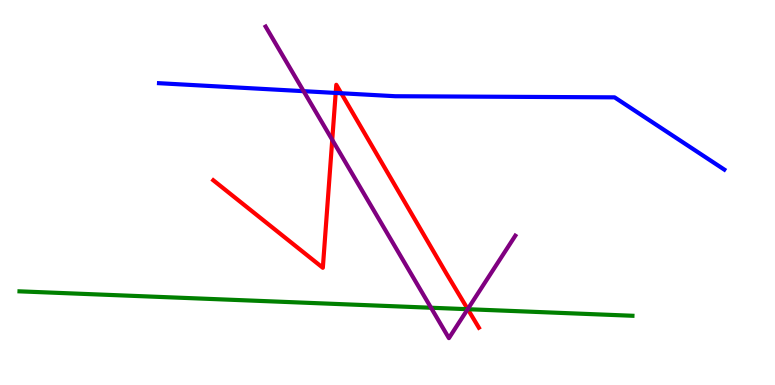[{'lines': ['blue', 'red'], 'intersections': [{'x': 4.33, 'y': 7.59}, {'x': 4.4, 'y': 7.58}]}, {'lines': ['green', 'red'], 'intersections': [{'x': 6.04, 'y': 1.97}]}, {'lines': ['purple', 'red'], 'intersections': [{'x': 4.29, 'y': 6.37}, {'x': 6.04, 'y': 1.97}]}, {'lines': ['blue', 'green'], 'intersections': []}, {'lines': ['blue', 'purple'], 'intersections': [{'x': 3.92, 'y': 7.63}]}, {'lines': ['green', 'purple'], 'intersections': [{'x': 5.56, 'y': 2.01}, {'x': 6.03, 'y': 1.97}]}]